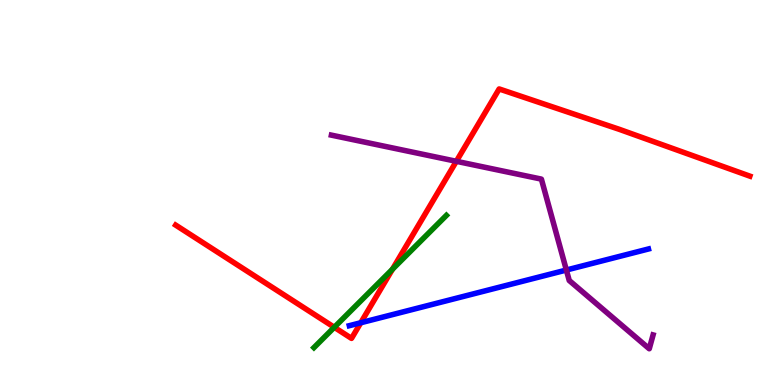[{'lines': ['blue', 'red'], 'intersections': [{'x': 4.66, 'y': 1.62}]}, {'lines': ['green', 'red'], 'intersections': [{'x': 4.31, 'y': 1.5}, {'x': 5.06, 'y': 3.01}]}, {'lines': ['purple', 'red'], 'intersections': [{'x': 5.89, 'y': 5.81}]}, {'lines': ['blue', 'green'], 'intersections': []}, {'lines': ['blue', 'purple'], 'intersections': [{'x': 7.31, 'y': 2.99}]}, {'lines': ['green', 'purple'], 'intersections': []}]